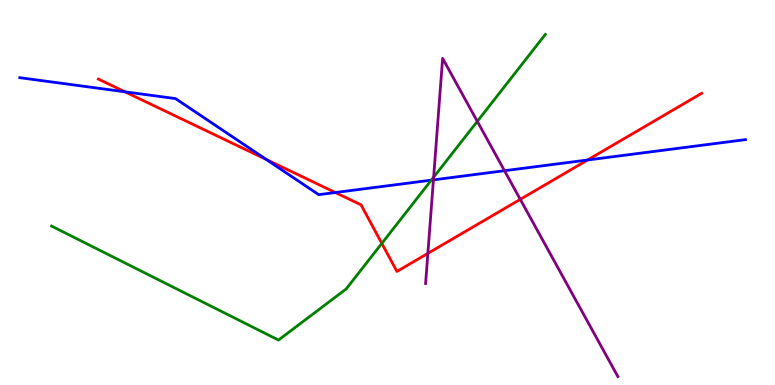[{'lines': ['blue', 'red'], 'intersections': [{'x': 1.61, 'y': 7.62}, {'x': 3.43, 'y': 5.86}, {'x': 4.33, 'y': 5.0}, {'x': 7.58, 'y': 5.84}]}, {'lines': ['green', 'red'], 'intersections': [{'x': 4.93, 'y': 3.68}]}, {'lines': ['purple', 'red'], 'intersections': [{'x': 5.52, 'y': 3.42}, {'x': 6.71, 'y': 4.82}]}, {'lines': ['blue', 'green'], 'intersections': [{'x': 5.57, 'y': 5.32}]}, {'lines': ['blue', 'purple'], 'intersections': [{'x': 5.59, 'y': 5.33}, {'x': 6.51, 'y': 5.57}]}, {'lines': ['green', 'purple'], 'intersections': [{'x': 5.6, 'y': 5.4}, {'x': 6.16, 'y': 6.85}]}]